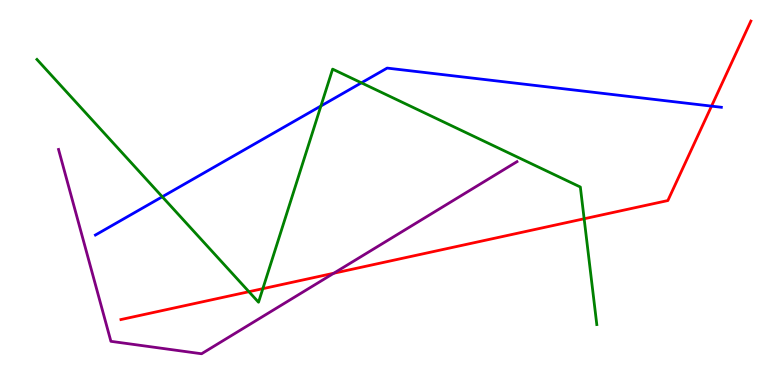[{'lines': ['blue', 'red'], 'intersections': [{'x': 9.18, 'y': 7.24}]}, {'lines': ['green', 'red'], 'intersections': [{'x': 3.21, 'y': 2.42}, {'x': 3.39, 'y': 2.5}, {'x': 7.54, 'y': 4.32}]}, {'lines': ['purple', 'red'], 'intersections': [{'x': 4.31, 'y': 2.9}]}, {'lines': ['blue', 'green'], 'intersections': [{'x': 2.09, 'y': 4.89}, {'x': 4.14, 'y': 7.25}, {'x': 4.66, 'y': 7.85}]}, {'lines': ['blue', 'purple'], 'intersections': []}, {'lines': ['green', 'purple'], 'intersections': []}]